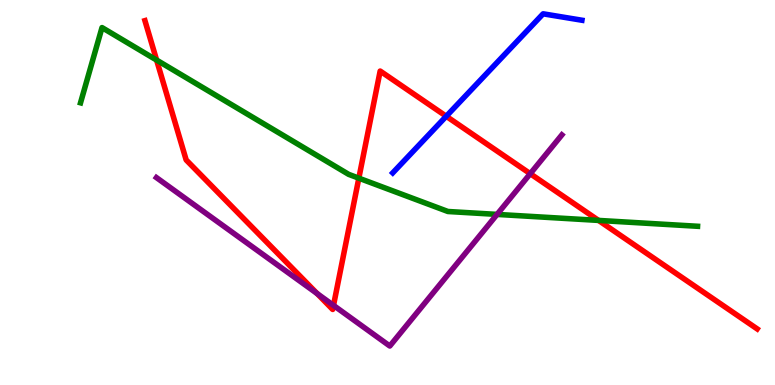[{'lines': ['blue', 'red'], 'intersections': [{'x': 5.76, 'y': 6.98}]}, {'lines': ['green', 'red'], 'intersections': [{'x': 2.02, 'y': 8.44}, {'x': 4.63, 'y': 5.37}, {'x': 7.72, 'y': 4.27}]}, {'lines': ['purple', 'red'], 'intersections': [{'x': 4.09, 'y': 2.37}, {'x': 4.3, 'y': 2.07}, {'x': 6.84, 'y': 5.49}]}, {'lines': ['blue', 'green'], 'intersections': []}, {'lines': ['blue', 'purple'], 'intersections': []}, {'lines': ['green', 'purple'], 'intersections': [{'x': 6.41, 'y': 4.43}]}]